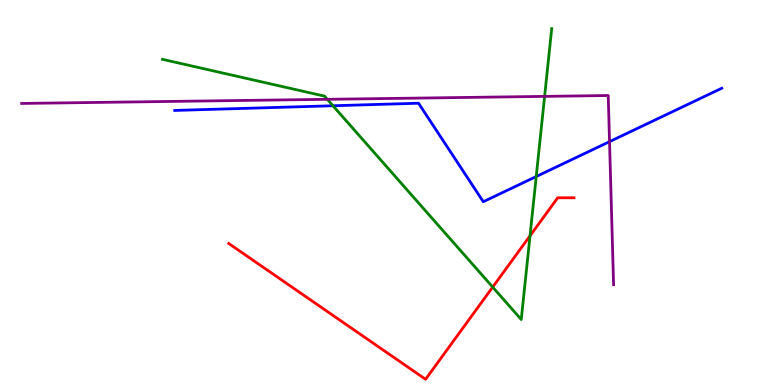[{'lines': ['blue', 'red'], 'intersections': []}, {'lines': ['green', 'red'], 'intersections': [{'x': 6.36, 'y': 2.54}, {'x': 6.84, 'y': 3.87}]}, {'lines': ['purple', 'red'], 'intersections': []}, {'lines': ['blue', 'green'], 'intersections': [{'x': 4.3, 'y': 7.25}, {'x': 6.92, 'y': 5.41}]}, {'lines': ['blue', 'purple'], 'intersections': [{'x': 7.86, 'y': 6.32}]}, {'lines': ['green', 'purple'], 'intersections': [{'x': 4.22, 'y': 7.42}, {'x': 7.03, 'y': 7.5}]}]